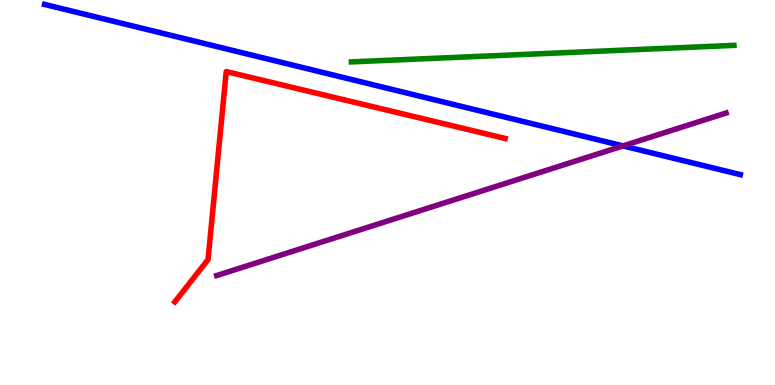[{'lines': ['blue', 'red'], 'intersections': []}, {'lines': ['green', 'red'], 'intersections': []}, {'lines': ['purple', 'red'], 'intersections': []}, {'lines': ['blue', 'green'], 'intersections': []}, {'lines': ['blue', 'purple'], 'intersections': [{'x': 8.04, 'y': 6.21}]}, {'lines': ['green', 'purple'], 'intersections': []}]